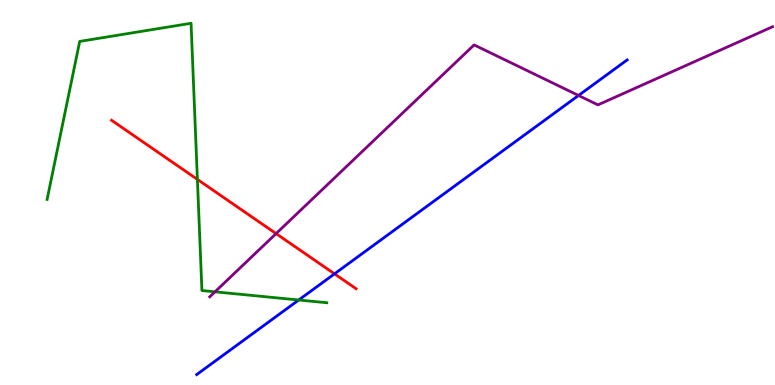[{'lines': ['blue', 'red'], 'intersections': [{'x': 4.32, 'y': 2.89}]}, {'lines': ['green', 'red'], 'intersections': [{'x': 2.55, 'y': 5.34}]}, {'lines': ['purple', 'red'], 'intersections': [{'x': 3.56, 'y': 3.93}]}, {'lines': ['blue', 'green'], 'intersections': [{'x': 3.85, 'y': 2.21}]}, {'lines': ['blue', 'purple'], 'intersections': [{'x': 7.46, 'y': 7.52}]}, {'lines': ['green', 'purple'], 'intersections': [{'x': 2.77, 'y': 2.42}]}]